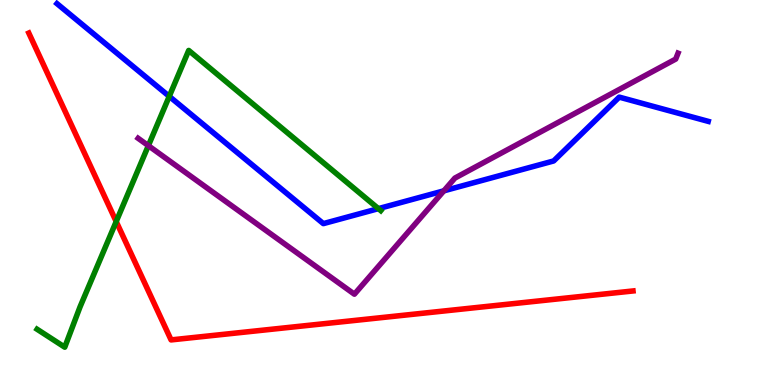[{'lines': ['blue', 'red'], 'intersections': []}, {'lines': ['green', 'red'], 'intersections': [{'x': 1.5, 'y': 4.25}]}, {'lines': ['purple', 'red'], 'intersections': []}, {'lines': ['blue', 'green'], 'intersections': [{'x': 2.18, 'y': 7.5}, {'x': 4.88, 'y': 4.58}]}, {'lines': ['blue', 'purple'], 'intersections': [{'x': 5.73, 'y': 5.04}]}, {'lines': ['green', 'purple'], 'intersections': [{'x': 1.91, 'y': 6.22}]}]